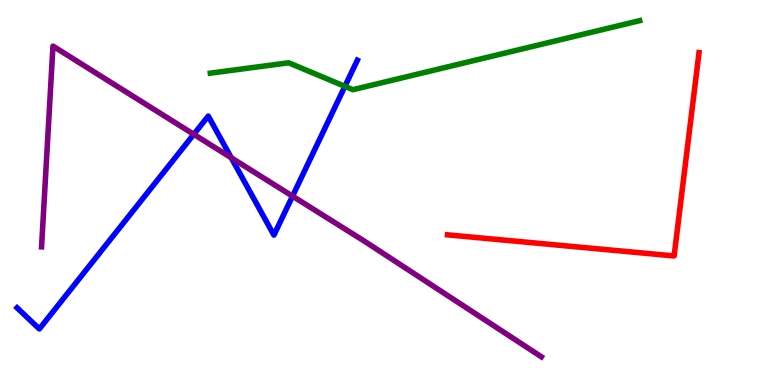[{'lines': ['blue', 'red'], 'intersections': []}, {'lines': ['green', 'red'], 'intersections': []}, {'lines': ['purple', 'red'], 'intersections': []}, {'lines': ['blue', 'green'], 'intersections': [{'x': 4.45, 'y': 7.76}]}, {'lines': ['blue', 'purple'], 'intersections': [{'x': 2.5, 'y': 6.51}, {'x': 2.98, 'y': 5.9}, {'x': 3.77, 'y': 4.91}]}, {'lines': ['green', 'purple'], 'intersections': []}]